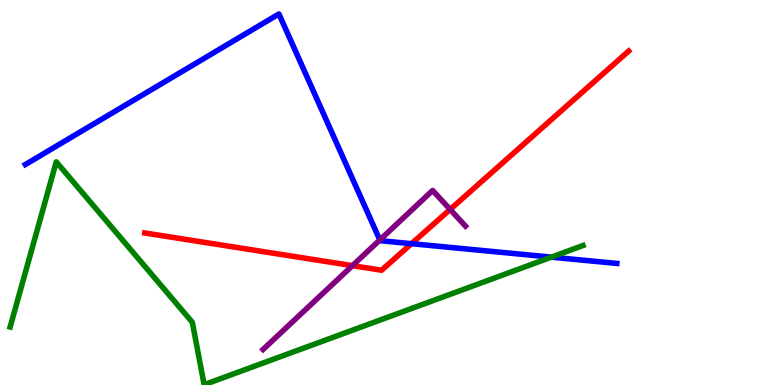[{'lines': ['blue', 'red'], 'intersections': [{'x': 5.31, 'y': 3.67}]}, {'lines': ['green', 'red'], 'intersections': []}, {'lines': ['purple', 'red'], 'intersections': [{'x': 4.55, 'y': 3.1}, {'x': 5.81, 'y': 4.56}]}, {'lines': ['blue', 'green'], 'intersections': [{'x': 7.11, 'y': 3.32}]}, {'lines': ['blue', 'purple'], 'intersections': [{'x': 4.9, 'y': 3.77}]}, {'lines': ['green', 'purple'], 'intersections': []}]